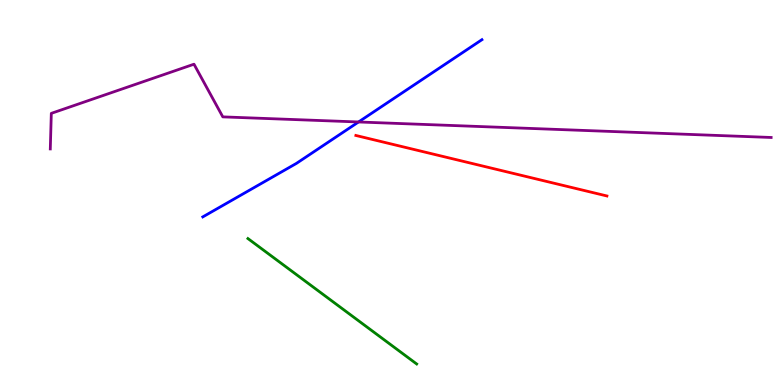[{'lines': ['blue', 'red'], 'intersections': []}, {'lines': ['green', 'red'], 'intersections': []}, {'lines': ['purple', 'red'], 'intersections': []}, {'lines': ['blue', 'green'], 'intersections': []}, {'lines': ['blue', 'purple'], 'intersections': [{'x': 4.63, 'y': 6.83}]}, {'lines': ['green', 'purple'], 'intersections': []}]